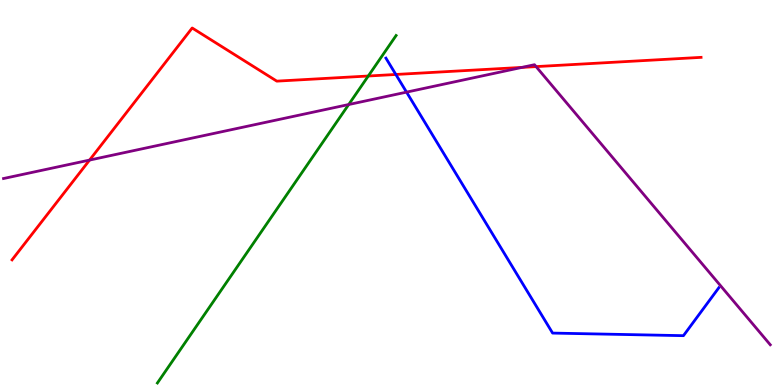[{'lines': ['blue', 'red'], 'intersections': [{'x': 5.11, 'y': 8.07}]}, {'lines': ['green', 'red'], 'intersections': [{'x': 4.75, 'y': 8.03}]}, {'lines': ['purple', 'red'], 'intersections': [{'x': 1.16, 'y': 5.84}, {'x': 6.73, 'y': 8.25}, {'x': 6.92, 'y': 8.27}]}, {'lines': ['blue', 'green'], 'intersections': []}, {'lines': ['blue', 'purple'], 'intersections': [{'x': 5.25, 'y': 7.61}]}, {'lines': ['green', 'purple'], 'intersections': [{'x': 4.5, 'y': 7.28}]}]